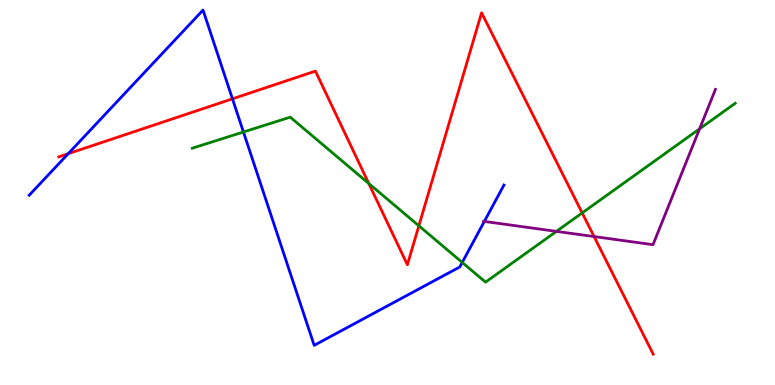[{'lines': ['blue', 'red'], 'intersections': [{'x': 0.88, 'y': 6.01}, {'x': 3.0, 'y': 7.43}]}, {'lines': ['green', 'red'], 'intersections': [{'x': 4.76, 'y': 5.23}, {'x': 5.4, 'y': 4.14}, {'x': 7.51, 'y': 4.47}]}, {'lines': ['purple', 'red'], 'intersections': [{'x': 7.67, 'y': 3.86}]}, {'lines': ['blue', 'green'], 'intersections': [{'x': 3.14, 'y': 6.57}, {'x': 5.96, 'y': 3.18}]}, {'lines': ['blue', 'purple'], 'intersections': [{'x': 6.25, 'y': 4.25}]}, {'lines': ['green', 'purple'], 'intersections': [{'x': 7.18, 'y': 3.99}, {'x': 9.03, 'y': 6.65}]}]